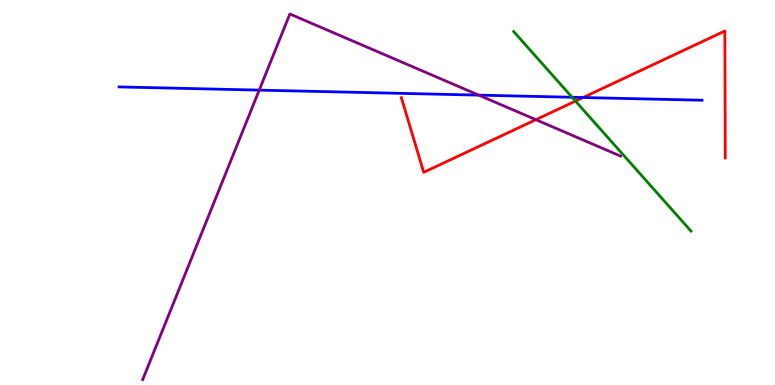[{'lines': ['blue', 'red'], 'intersections': [{'x': 7.52, 'y': 7.47}]}, {'lines': ['green', 'red'], 'intersections': [{'x': 7.43, 'y': 7.37}]}, {'lines': ['purple', 'red'], 'intersections': [{'x': 6.91, 'y': 6.89}]}, {'lines': ['blue', 'green'], 'intersections': [{'x': 7.38, 'y': 7.47}]}, {'lines': ['blue', 'purple'], 'intersections': [{'x': 3.34, 'y': 7.66}, {'x': 6.18, 'y': 7.53}]}, {'lines': ['green', 'purple'], 'intersections': []}]